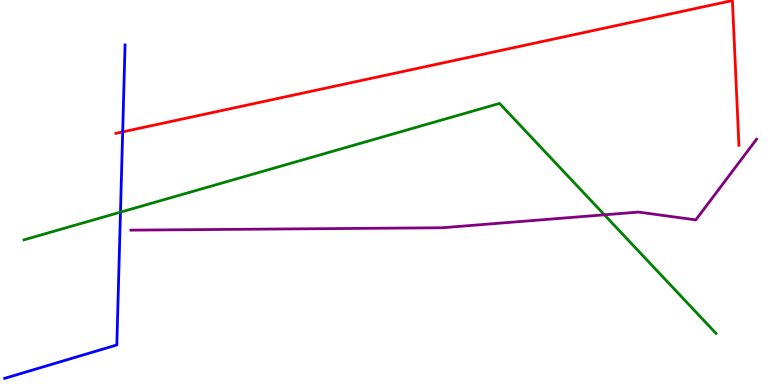[{'lines': ['blue', 'red'], 'intersections': [{'x': 1.58, 'y': 6.57}]}, {'lines': ['green', 'red'], 'intersections': []}, {'lines': ['purple', 'red'], 'intersections': []}, {'lines': ['blue', 'green'], 'intersections': [{'x': 1.55, 'y': 4.49}]}, {'lines': ['blue', 'purple'], 'intersections': []}, {'lines': ['green', 'purple'], 'intersections': [{'x': 7.8, 'y': 4.42}]}]